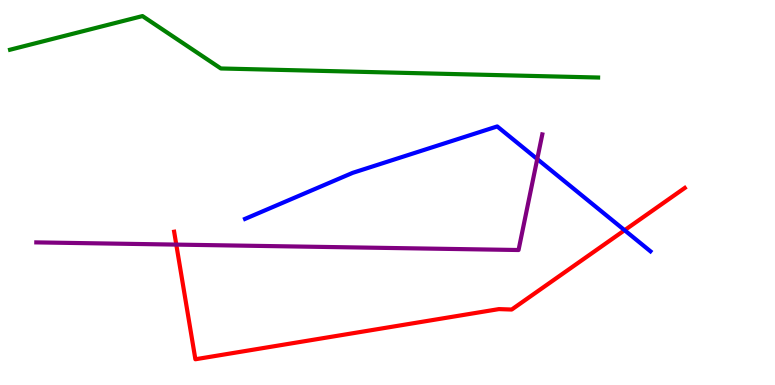[{'lines': ['blue', 'red'], 'intersections': [{'x': 8.06, 'y': 4.02}]}, {'lines': ['green', 'red'], 'intersections': []}, {'lines': ['purple', 'red'], 'intersections': [{'x': 2.27, 'y': 3.65}]}, {'lines': ['blue', 'green'], 'intersections': []}, {'lines': ['blue', 'purple'], 'intersections': [{'x': 6.93, 'y': 5.87}]}, {'lines': ['green', 'purple'], 'intersections': []}]